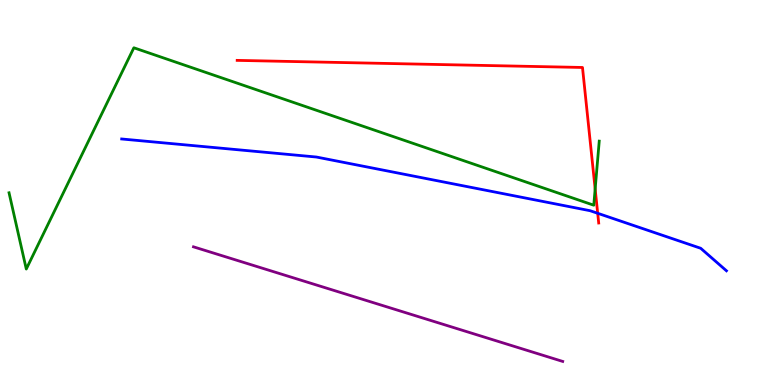[{'lines': ['blue', 'red'], 'intersections': [{'x': 7.71, 'y': 4.46}]}, {'lines': ['green', 'red'], 'intersections': [{'x': 7.68, 'y': 5.09}]}, {'lines': ['purple', 'red'], 'intersections': []}, {'lines': ['blue', 'green'], 'intersections': []}, {'lines': ['blue', 'purple'], 'intersections': []}, {'lines': ['green', 'purple'], 'intersections': []}]